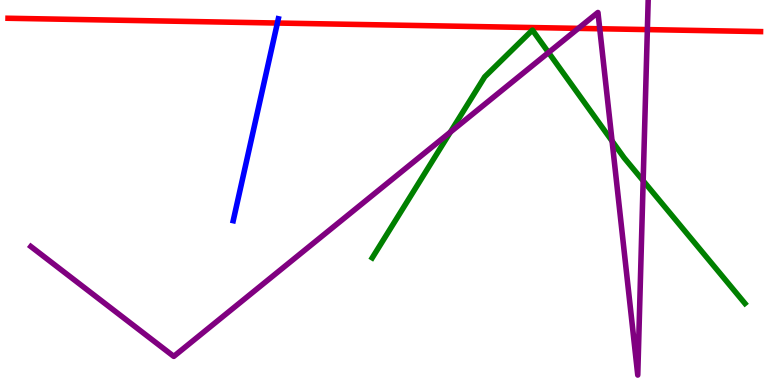[{'lines': ['blue', 'red'], 'intersections': [{'x': 3.58, 'y': 9.4}]}, {'lines': ['green', 'red'], 'intersections': []}, {'lines': ['purple', 'red'], 'intersections': [{'x': 7.46, 'y': 9.26}, {'x': 7.74, 'y': 9.25}, {'x': 8.35, 'y': 9.23}]}, {'lines': ['blue', 'green'], 'intersections': []}, {'lines': ['blue', 'purple'], 'intersections': []}, {'lines': ['green', 'purple'], 'intersections': [{'x': 5.81, 'y': 6.57}, {'x': 7.08, 'y': 8.64}, {'x': 7.9, 'y': 6.34}, {'x': 8.3, 'y': 5.31}]}]